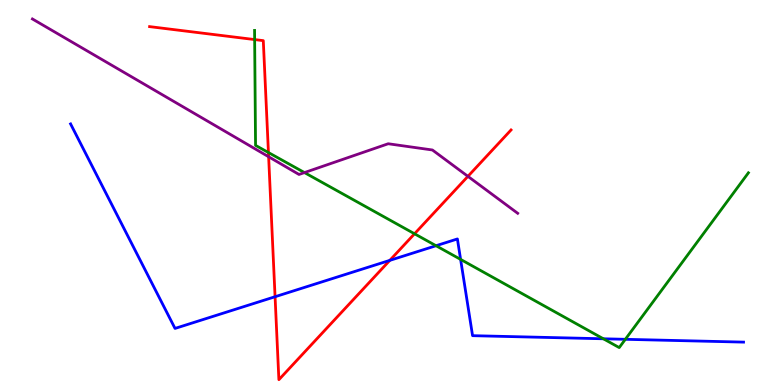[{'lines': ['blue', 'red'], 'intersections': [{'x': 3.55, 'y': 2.29}, {'x': 5.03, 'y': 3.24}]}, {'lines': ['green', 'red'], 'intersections': [{'x': 3.29, 'y': 8.97}, {'x': 3.46, 'y': 6.04}, {'x': 5.35, 'y': 3.93}]}, {'lines': ['purple', 'red'], 'intersections': [{'x': 3.47, 'y': 5.93}, {'x': 6.04, 'y': 5.42}]}, {'lines': ['blue', 'green'], 'intersections': [{'x': 5.63, 'y': 3.62}, {'x': 5.94, 'y': 3.26}, {'x': 7.79, 'y': 1.2}, {'x': 8.07, 'y': 1.19}]}, {'lines': ['blue', 'purple'], 'intersections': []}, {'lines': ['green', 'purple'], 'intersections': [{'x': 3.93, 'y': 5.52}]}]